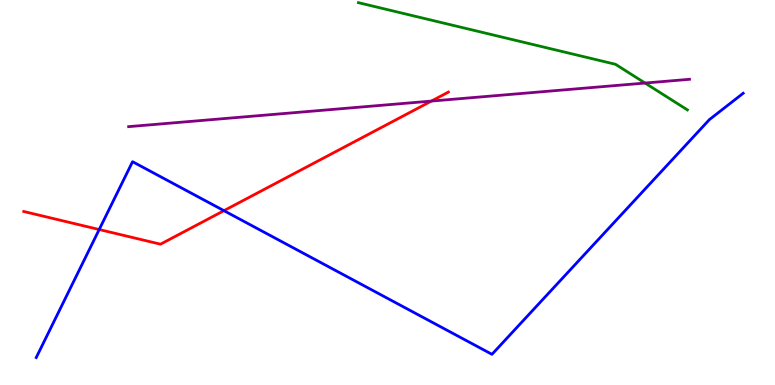[{'lines': ['blue', 'red'], 'intersections': [{'x': 1.28, 'y': 4.04}, {'x': 2.89, 'y': 4.53}]}, {'lines': ['green', 'red'], 'intersections': []}, {'lines': ['purple', 'red'], 'intersections': [{'x': 5.57, 'y': 7.37}]}, {'lines': ['blue', 'green'], 'intersections': []}, {'lines': ['blue', 'purple'], 'intersections': []}, {'lines': ['green', 'purple'], 'intersections': [{'x': 8.32, 'y': 7.84}]}]